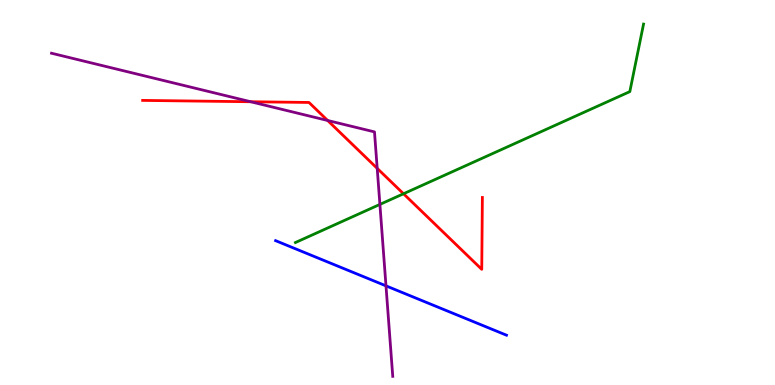[{'lines': ['blue', 'red'], 'intersections': []}, {'lines': ['green', 'red'], 'intersections': [{'x': 5.21, 'y': 4.97}]}, {'lines': ['purple', 'red'], 'intersections': [{'x': 3.23, 'y': 7.36}, {'x': 4.23, 'y': 6.87}, {'x': 4.87, 'y': 5.63}]}, {'lines': ['blue', 'green'], 'intersections': []}, {'lines': ['blue', 'purple'], 'intersections': [{'x': 4.98, 'y': 2.58}]}, {'lines': ['green', 'purple'], 'intersections': [{'x': 4.9, 'y': 4.69}]}]